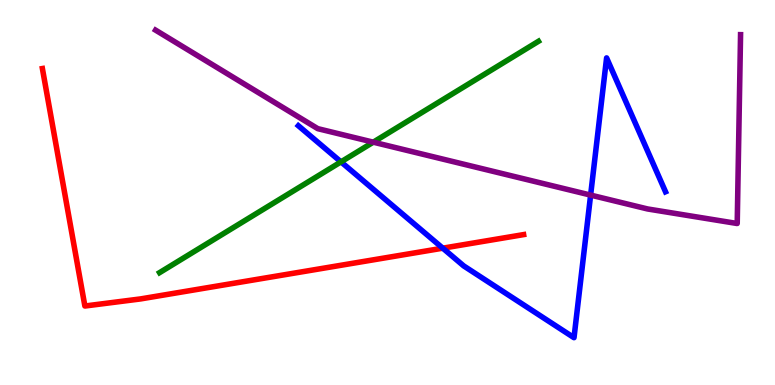[{'lines': ['blue', 'red'], 'intersections': [{'x': 5.71, 'y': 3.55}]}, {'lines': ['green', 'red'], 'intersections': []}, {'lines': ['purple', 'red'], 'intersections': []}, {'lines': ['blue', 'green'], 'intersections': [{'x': 4.4, 'y': 5.8}]}, {'lines': ['blue', 'purple'], 'intersections': [{'x': 7.62, 'y': 4.93}]}, {'lines': ['green', 'purple'], 'intersections': [{'x': 4.82, 'y': 6.31}]}]